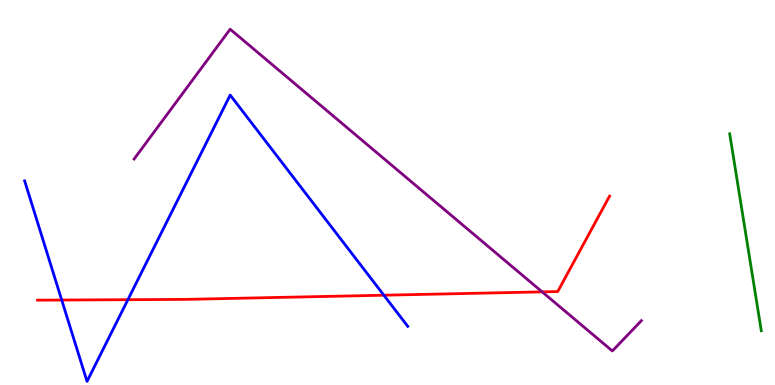[{'lines': ['blue', 'red'], 'intersections': [{'x': 0.796, 'y': 2.21}, {'x': 1.65, 'y': 2.22}, {'x': 4.95, 'y': 2.33}]}, {'lines': ['green', 'red'], 'intersections': []}, {'lines': ['purple', 'red'], 'intersections': [{'x': 7.0, 'y': 2.42}]}, {'lines': ['blue', 'green'], 'intersections': []}, {'lines': ['blue', 'purple'], 'intersections': []}, {'lines': ['green', 'purple'], 'intersections': []}]